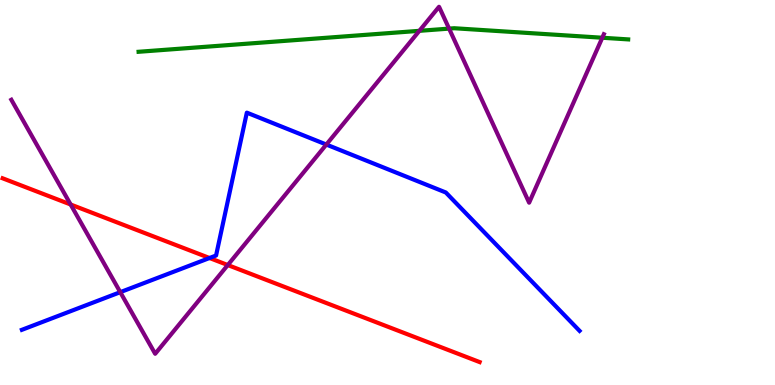[{'lines': ['blue', 'red'], 'intersections': [{'x': 2.7, 'y': 3.3}]}, {'lines': ['green', 'red'], 'intersections': []}, {'lines': ['purple', 'red'], 'intersections': [{'x': 0.911, 'y': 4.69}, {'x': 2.94, 'y': 3.12}]}, {'lines': ['blue', 'green'], 'intersections': []}, {'lines': ['blue', 'purple'], 'intersections': [{'x': 1.55, 'y': 2.41}, {'x': 4.21, 'y': 6.25}]}, {'lines': ['green', 'purple'], 'intersections': [{'x': 5.41, 'y': 9.2}, {'x': 5.79, 'y': 9.26}, {'x': 7.77, 'y': 9.02}]}]